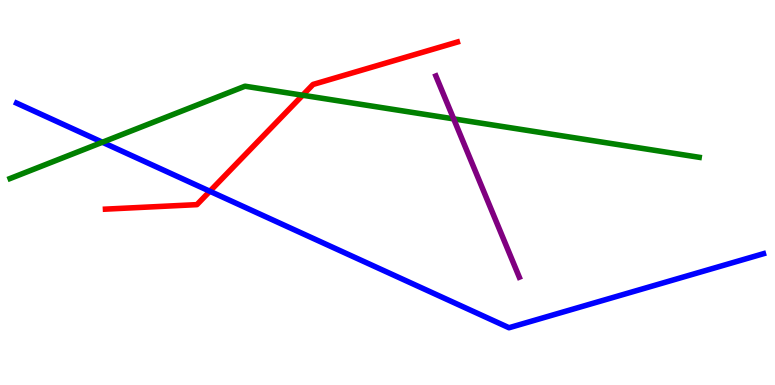[{'lines': ['blue', 'red'], 'intersections': [{'x': 2.71, 'y': 5.03}]}, {'lines': ['green', 'red'], 'intersections': [{'x': 3.91, 'y': 7.53}]}, {'lines': ['purple', 'red'], 'intersections': []}, {'lines': ['blue', 'green'], 'intersections': [{'x': 1.32, 'y': 6.31}]}, {'lines': ['blue', 'purple'], 'intersections': []}, {'lines': ['green', 'purple'], 'intersections': [{'x': 5.85, 'y': 6.91}]}]